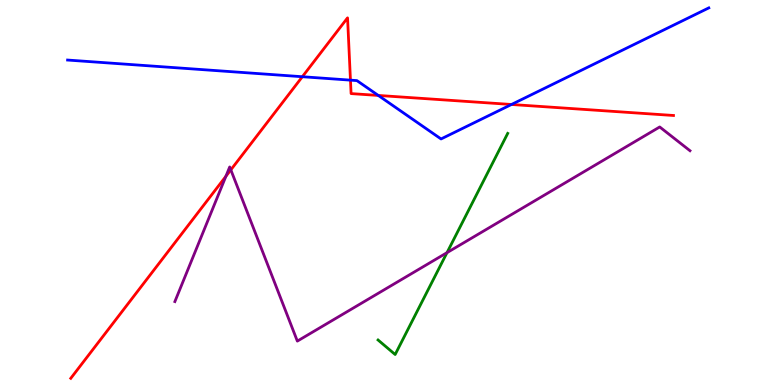[{'lines': ['blue', 'red'], 'intersections': [{'x': 3.9, 'y': 8.01}, {'x': 4.52, 'y': 7.92}, {'x': 4.88, 'y': 7.52}, {'x': 6.6, 'y': 7.29}]}, {'lines': ['green', 'red'], 'intersections': []}, {'lines': ['purple', 'red'], 'intersections': [{'x': 2.91, 'y': 5.42}, {'x': 2.98, 'y': 5.59}]}, {'lines': ['blue', 'green'], 'intersections': []}, {'lines': ['blue', 'purple'], 'intersections': []}, {'lines': ['green', 'purple'], 'intersections': [{'x': 5.77, 'y': 3.44}]}]